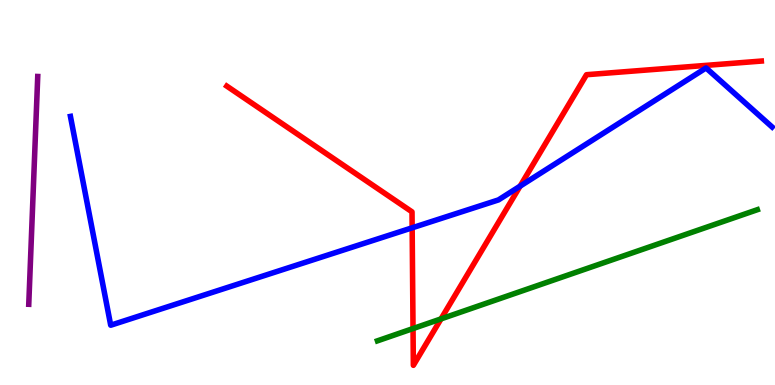[{'lines': ['blue', 'red'], 'intersections': [{'x': 5.32, 'y': 4.08}, {'x': 6.71, 'y': 5.16}]}, {'lines': ['green', 'red'], 'intersections': [{'x': 5.33, 'y': 1.47}, {'x': 5.69, 'y': 1.72}]}, {'lines': ['purple', 'red'], 'intersections': []}, {'lines': ['blue', 'green'], 'intersections': []}, {'lines': ['blue', 'purple'], 'intersections': []}, {'lines': ['green', 'purple'], 'intersections': []}]